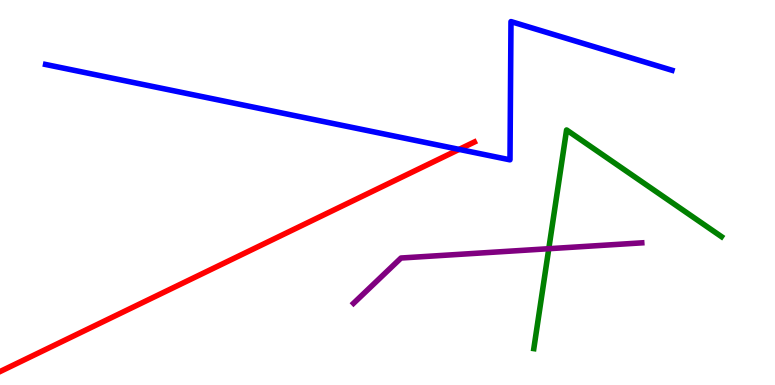[{'lines': ['blue', 'red'], 'intersections': [{'x': 5.92, 'y': 6.12}]}, {'lines': ['green', 'red'], 'intersections': []}, {'lines': ['purple', 'red'], 'intersections': []}, {'lines': ['blue', 'green'], 'intersections': []}, {'lines': ['blue', 'purple'], 'intersections': []}, {'lines': ['green', 'purple'], 'intersections': [{'x': 7.08, 'y': 3.54}]}]